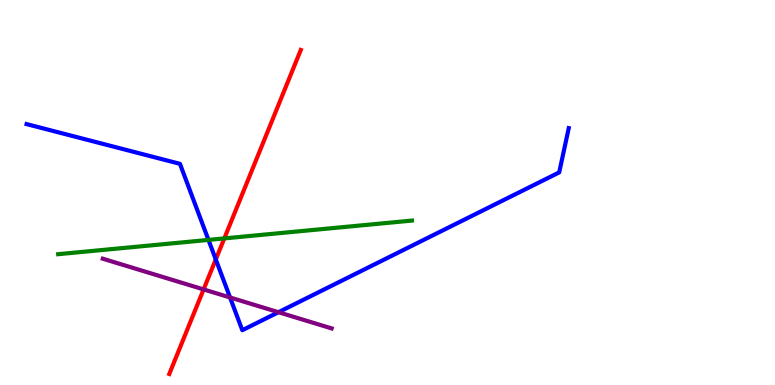[{'lines': ['blue', 'red'], 'intersections': [{'x': 2.78, 'y': 3.26}]}, {'lines': ['green', 'red'], 'intersections': [{'x': 2.89, 'y': 3.81}]}, {'lines': ['purple', 'red'], 'intersections': [{'x': 2.63, 'y': 2.48}]}, {'lines': ['blue', 'green'], 'intersections': [{'x': 2.69, 'y': 3.77}]}, {'lines': ['blue', 'purple'], 'intersections': [{'x': 2.97, 'y': 2.27}, {'x': 3.59, 'y': 1.89}]}, {'lines': ['green', 'purple'], 'intersections': []}]